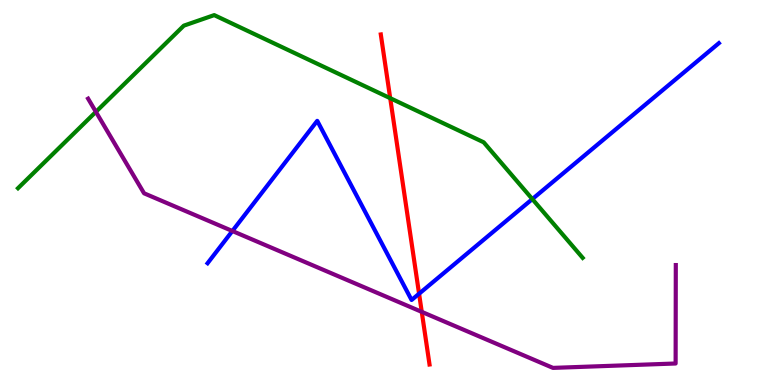[{'lines': ['blue', 'red'], 'intersections': [{'x': 5.41, 'y': 2.37}]}, {'lines': ['green', 'red'], 'intersections': [{'x': 5.03, 'y': 7.45}]}, {'lines': ['purple', 'red'], 'intersections': [{'x': 5.44, 'y': 1.9}]}, {'lines': ['blue', 'green'], 'intersections': [{'x': 6.87, 'y': 4.83}]}, {'lines': ['blue', 'purple'], 'intersections': [{'x': 3.0, 'y': 4.0}]}, {'lines': ['green', 'purple'], 'intersections': [{'x': 1.24, 'y': 7.09}]}]